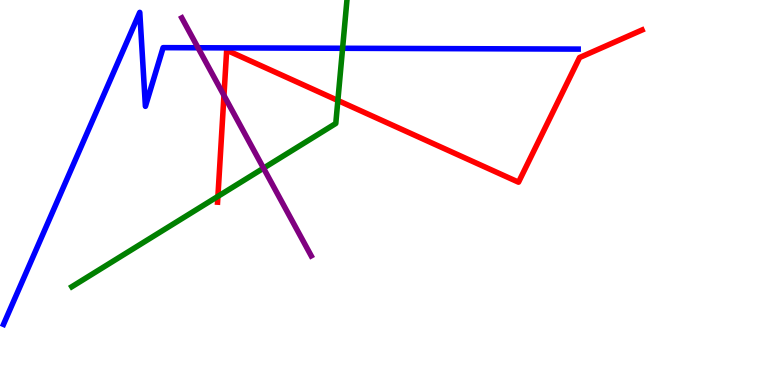[{'lines': ['blue', 'red'], 'intersections': []}, {'lines': ['green', 'red'], 'intersections': [{'x': 2.81, 'y': 4.9}, {'x': 4.36, 'y': 7.39}]}, {'lines': ['purple', 'red'], 'intersections': [{'x': 2.89, 'y': 7.52}]}, {'lines': ['blue', 'green'], 'intersections': [{'x': 4.42, 'y': 8.75}]}, {'lines': ['blue', 'purple'], 'intersections': [{'x': 2.56, 'y': 8.76}]}, {'lines': ['green', 'purple'], 'intersections': [{'x': 3.4, 'y': 5.63}]}]